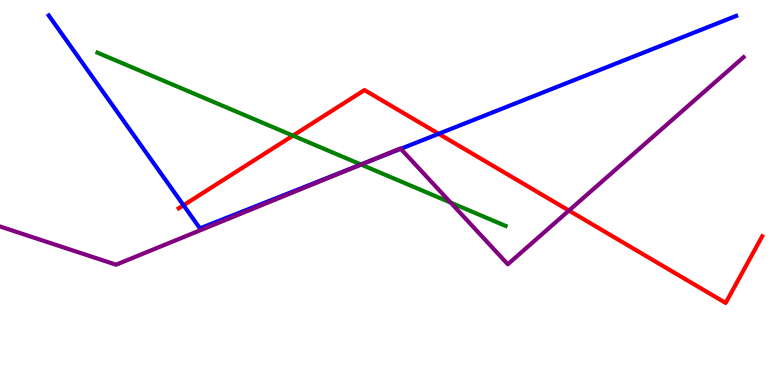[{'lines': ['blue', 'red'], 'intersections': [{'x': 2.37, 'y': 4.67}, {'x': 5.66, 'y': 6.52}]}, {'lines': ['green', 'red'], 'intersections': [{'x': 3.78, 'y': 6.48}]}, {'lines': ['purple', 'red'], 'intersections': [{'x': 7.34, 'y': 4.53}]}, {'lines': ['blue', 'green'], 'intersections': [{'x': 4.66, 'y': 5.73}]}, {'lines': ['blue', 'purple'], 'intersections': [{'x': 4.65, 'y': 5.72}, {'x': 5.17, 'y': 6.14}]}, {'lines': ['green', 'purple'], 'intersections': [{'x': 4.66, 'y': 5.73}, {'x': 5.81, 'y': 4.74}]}]